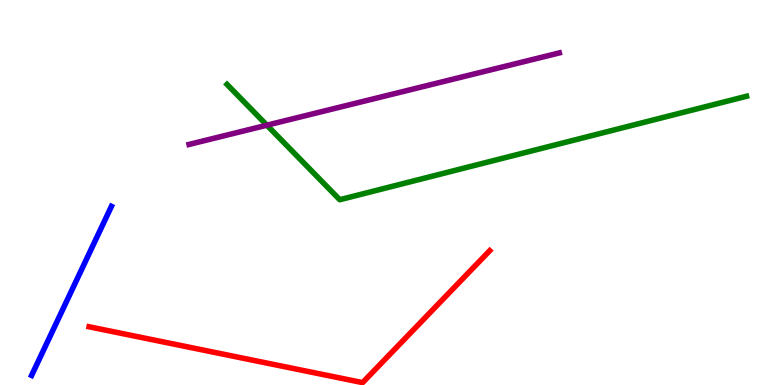[{'lines': ['blue', 'red'], 'intersections': []}, {'lines': ['green', 'red'], 'intersections': []}, {'lines': ['purple', 'red'], 'intersections': []}, {'lines': ['blue', 'green'], 'intersections': []}, {'lines': ['blue', 'purple'], 'intersections': []}, {'lines': ['green', 'purple'], 'intersections': [{'x': 3.44, 'y': 6.75}]}]